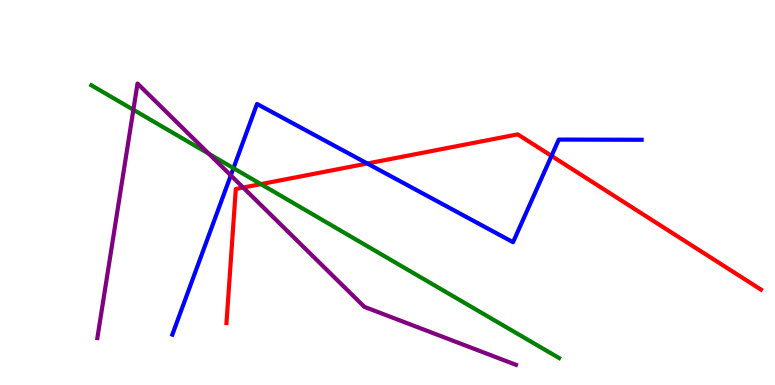[{'lines': ['blue', 'red'], 'intersections': [{'x': 4.74, 'y': 5.75}, {'x': 7.12, 'y': 5.95}]}, {'lines': ['green', 'red'], 'intersections': [{'x': 3.37, 'y': 5.22}]}, {'lines': ['purple', 'red'], 'intersections': [{'x': 3.14, 'y': 5.13}]}, {'lines': ['blue', 'green'], 'intersections': [{'x': 3.01, 'y': 5.63}]}, {'lines': ['blue', 'purple'], 'intersections': [{'x': 2.98, 'y': 5.44}]}, {'lines': ['green', 'purple'], 'intersections': [{'x': 1.72, 'y': 7.15}, {'x': 2.7, 'y': 6.01}]}]